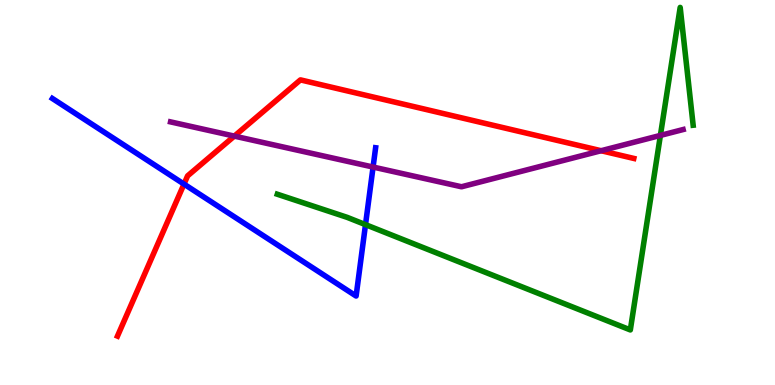[{'lines': ['blue', 'red'], 'intersections': [{'x': 2.37, 'y': 5.22}]}, {'lines': ['green', 'red'], 'intersections': []}, {'lines': ['purple', 'red'], 'intersections': [{'x': 3.02, 'y': 6.46}, {'x': 7.76, 'y': 6.09}]}, {'lines': ['blue', 'green'], 'intersections': [{'x': 4.72, 'y': 4.17}]}, {'lines': ['blue', 'purple'], 'intersections': [{'x': 4.81, 'y': 5.66}]}, {'lines': ['green', 'purple'], 'intersections': [{'x': 8.52, 'y': 6.48}]}]